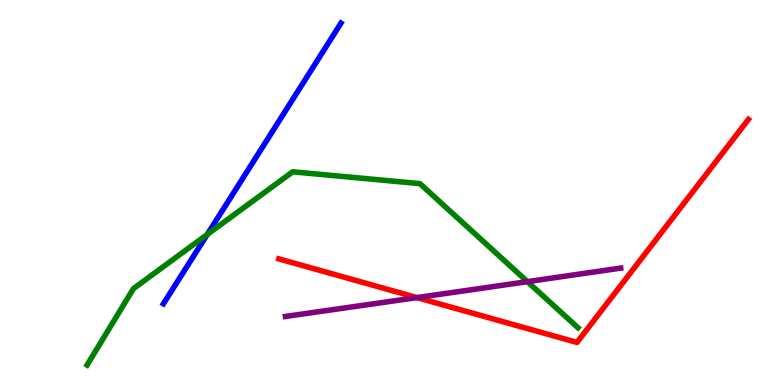[{'lines': ['blue', 'red'], 'intersections': []}, {'lines': ['green', 'red'], 'intersections': []}, {'lines': ['purple', 'red'], 'intersections': [{'x': 5.38, 'y': 2.27}]}, {'lines': ['blue', 'green'], 'intersections': [{'x': 2.67, 'y': 3.91}]}, {'lines': ['blue', 'purple'], 'intersections': []}, {'lines': ['green', 'purple'], 'intersections': [{'x': 6.81, 'y': 2.68}]}]